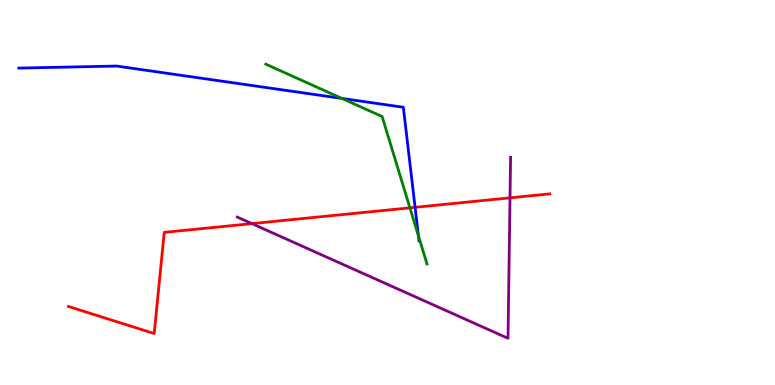[{'lines': ['blue', 'red'], 'intersections': [{'x': 5.36, 'y': 4.62}]}, {'lines': ['green', 'red'], 'intersections': [{'x': 5.29, 'y': 4.6}]}, {'lines': ['purple', 'red'], 'intersections': [{'x': 3.25, 'y': 4.19}, {'x': 6.58, 'y': 4.86}]}, {'lines': ['blue', 'green'], 'intersections': [{'x': 4.41, 'y': 7.44}, {'x': 5.4, 'y': 3.87}]}, {'lines': ['blue', 'purple'], 'intersections': []}, {'lines': ['green', 'purple'], 'intersections': []}]